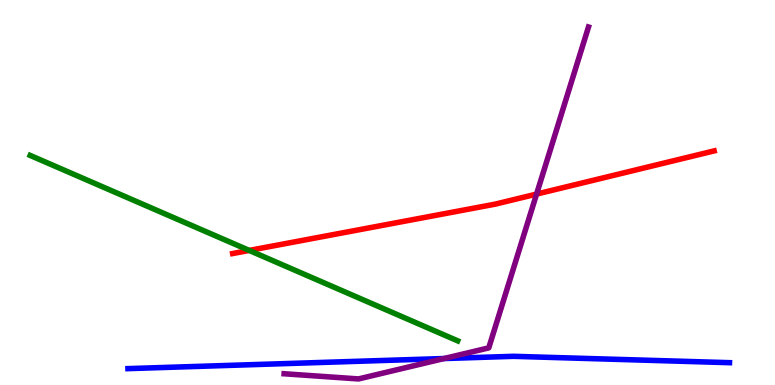[{'lines': ['blue', 'red'], 'intersections': []}, {'lines': ['green', 'red'], 'intersections': [{'x': 3.22, 'y': 3.5}]}, {'lines': ['purple', 'red'], 'intersections': [{'x': 6.92, 'y': 4.96}]}, {'lines': ['blue', 'green'], 'intersections': []}, {'lines': ['blue', 'purple'], 'intersections': [{'x': 5.73, 'y': 0.687}]}, {'lines': ['green', 'purple'], 'intersections': []}]